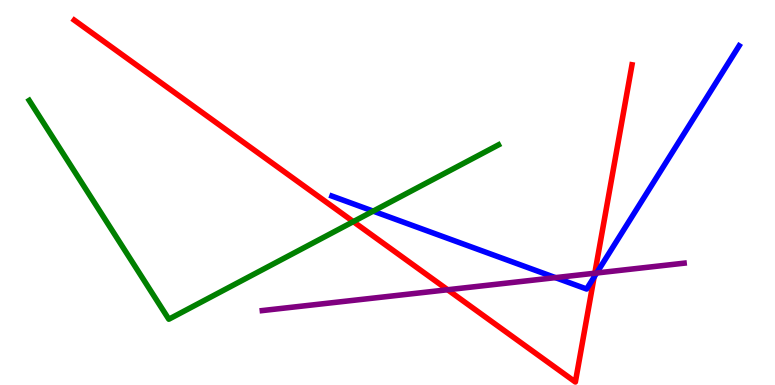[{'lines': ['blue', 'red'], 'intersections': [{'x': 7.67, 'y': 2.8}]}, {'lines': ['green', 'red'], 'intersections': [{'x': 4.56, 'y': 4.24}]}, {'lines': ['purple', 'red'], 'intersections': [{'x': 5.78, 'y': 2.47}, {'x': 7.67, 'y': 2.9}]}, {'lines': ['blue', 'green'], 'intersections': [{'x': 4.82, 'y': 4.52}]}, {'lines': ['blue', 'purple'], 'intersections': [{'x': 7.17, 'y': 2.79}, {'x': 7.7, 'y': 2.91}]}, {'lines': ['green', 'purple'], 'intersections': []}]